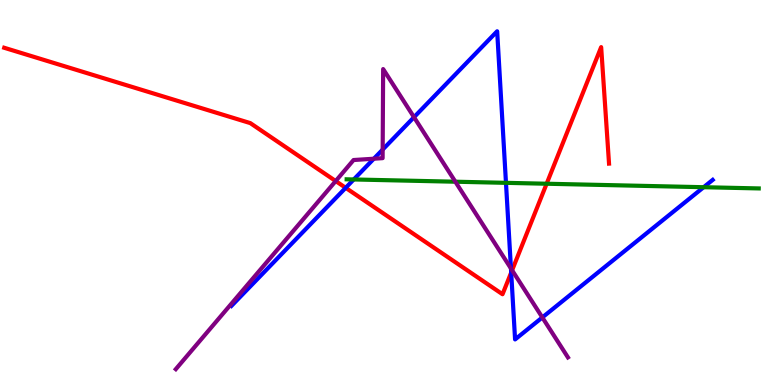[{'lines': ['blue', 'red'], 'intersections': [{'x': 4.46, 'y': 5.12}, {'x': 6.6, 'y': 2.92}]}, {'lines': ['green', 'red'], 'intersections': [{'x': 7.05, 'y': 5.23}]}, {'lines': ['purple', 'red'], 'intersections': [{'x': 4.33, 'y': 5.3}, {'x': 6.61, 'y': 2.98}]}, {'lines': ['blue', 'green'], 'intersections': [{'x': 4.56, 'y': 5.34}, {'x': 6.53, 'y': 5.25}, {'x': 9.08, 'y': 5.14}]}, {'lines': ['blue', 'purple'], 'intersections': [{'x': 4.82, 'y': 5.88}, {'x': 4.94, 'y': 6.11}, {'x': 5.34, 'y': 6.96}, {'x': 6.59, 'y': 3.03}, {'x': 7.0, 'y': 1.76}]}, {'lines': ['green', 'purple'], 'intersections': [{'x': 5.88, 'y': 5.28}]}]